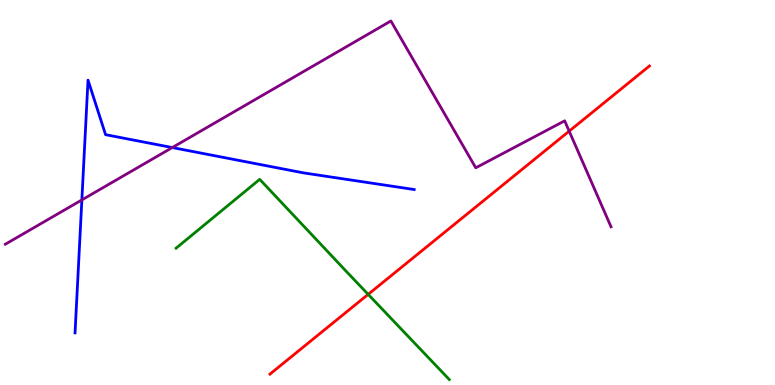[{'lines': ['blue', 'red'], 'intersections': []}, {'lines': ['green', 'red'], 'intersections': [{'x': 4.75, 'y': 2.35}]}, {'lines': ['purple', 'red'], 'intersections': [{'x': 7.34, 'y': 6.59}]}, {'lines': ['blue', 'green'], 'intersections': []}, {'lines': ['blue', 'purple'], 'intersections': [{'x': 1.06, 'y': 4.81}, {'x': 2.22, 'y': 6.17}]}, {'lines': ['green', 'purple'], 'intersections': []}]